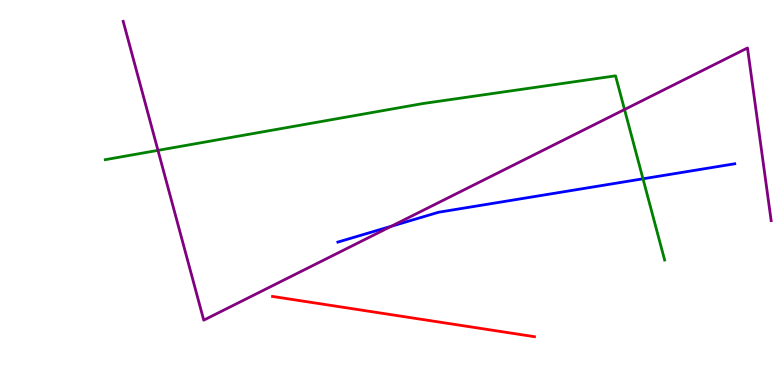[{'lines': ['blue', 'red'], 'intersections': []}, {'lines': ['green', 'red'], 'intersections': []}, {'lines': ['purple', 'red'], 'intersections': []}, {'lines': ['blue', 'green'], 'intersections': [{'x': 8.3, 'y': 5.36}]}, {'lines': ['blue', 'purple'], 'intersections': [{'x': 5.05, 'y': 4.12}]}, {'lines': ['green', 'purple'], 'intersections': [{'x': 2.04, 'y': 6.09}, {'x': 8.06, 'y': 7.16}]}]